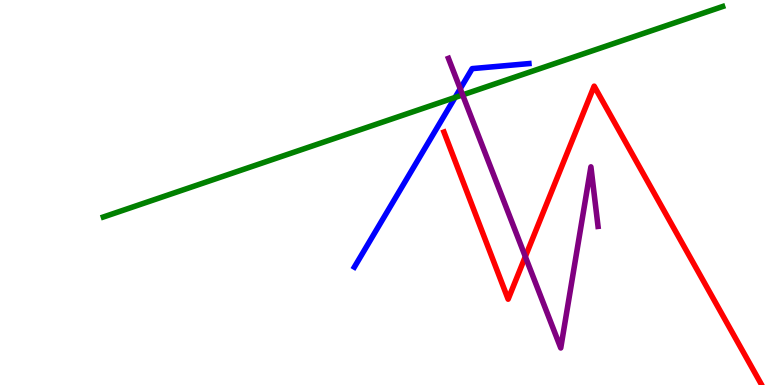[{'lines': ['blue', 'red'], 'intersections': []}, {'lines': ['green', 'red'], 'intersections': []}, {'lines': ['purple', 'red'], 'intersections': [{'x': 6.78, 'y': 3.33}]}, {'lines': ['blue', 'green'], 'intersections': [{'x': 5.87, 'y': 7.47}]}, {'lines': ['blue', 'purple'], 'intersections': [{'x': 5.94, 'y': 7.69}]}, {'lines': ['green', 'purple'], 'intersections': [{'x': 5.97, 'y': 7.54}]}]